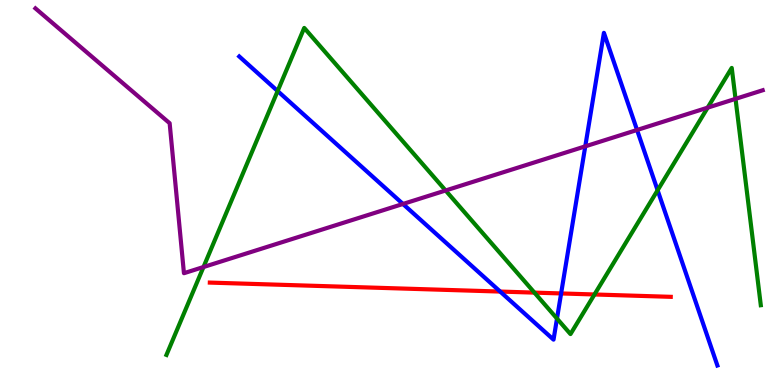[{'lines': ['blue', 'red'], 'intersections': [{'x': 6.45, 'y': 2.43}, {'x': 7.24, 'y': 2.38}]}, {'lines': ['green', 'red'], 'intersections': [{'x': 6.9, 'y': 2.4}, {'x': 7.67, 'y': 2.35}]}, {'lines': ['purple', 'red'], 'intersections': []}, {'lines': ['blue', 'green'], 'intersections': [{'x': 3.58, 'y': 7.64}, {'x': 7.19, 'y': 1.73}, {'x': 8.49, 'y': 5.06}]}, {'lines': ['blue', 'purple'], 'intersections': [{'x': 5.2, 'y': 4.7}, {'x': 7.55, 'y': 6.2}, {'x': 8.22, 'y': 6.62}]}, {'lines': ['green', 'purple'], 'intersections': [{'x': 2.63, 'y': 3.06}, {'x': 5.75, 'y': 5.05}, {'x': 9.13, 'y': 7.2}, {'x': 9.49, 'y': 7.43}]}]